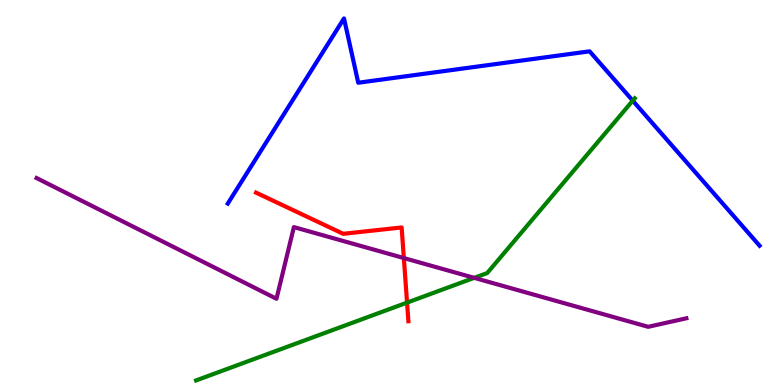[{'lines': ['blue', 'red'], 'intersections': []}, {'lines': ['green', 'red'], 'intersections': [{'x': 5.25, 'y': 2.14}]}, {'lines': ['purple', 'red'], 'intersections': [{'x': 5.21, 'y': 3.3}]}, {'lines': ['blue', 'green'], 'intersections': [{'x': 8.16, 'y': 7.39}]}, {'lines': ['blue', 'purple'], 'intersections': []}, {'lines': ['green', 'purple'], 'intersections': [{'x': 6.12, 'y': 2.78}]}]